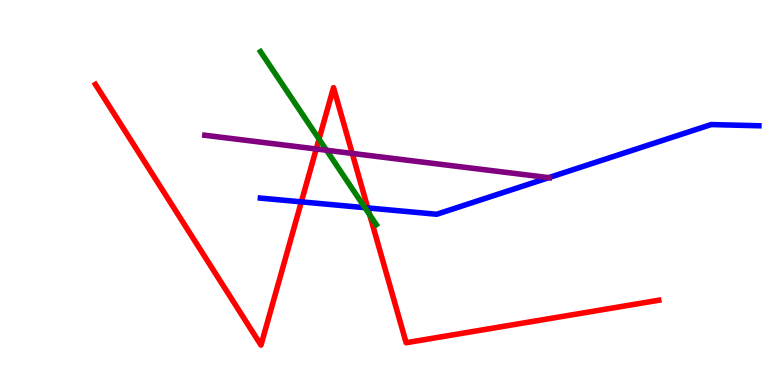[{'lines': ['blue', 'red'], 'intersections': [{'x': 3.89, 'y': 4.76}, {'x': 4.75, 'y': 4.6}]}, {'lines': ['green', 'red'], 'intersections': [{'x': 4.12, 'y': 6.39}, {'x': 4.77, 'y': 4.42}]}, {'lines': ['purple', 'red'], 'intersections': [{'x': 4.08, 'y': 6.13}, {'x': 4.55, 'y': 6.01}]}, {'lines': ['blue', 'green'], 'intersections': [{'x': 4.71, 'y': 4.61}]}, {'lines': ['blue', 'purple'], 'intersections': [{'x': 7.08, 'y': 5.39}]}, {'lines': ['green', 'purple'], 'intersections': [{'x': 4.21, 'y': 6.1}]}]